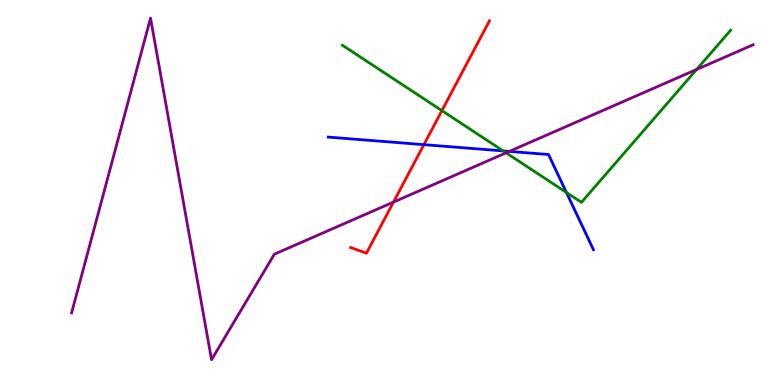[{'lines': ['blue', 'red'], 'intersections': [{'x': 5.47, 'y': 6.24}]}, {'lines': ['green', 'red'], 'intersections': [{'x': 5.7, 'y': 7.13}]}, {'lines': ['purple', 'red'], 'intersections': [{'x': 5.08, 'y': 4.75}]}, {'lines': ['blue', 'green'], 'intersections': [{'x': 6.49, 'y': 6.08}, {'x': 7.31, 'y': 5.0}]}, {'lines': ['blue', 'purple'], 'intersections': [{'x': 6.57, 'y': 6.07}]}, {'lines': ['green', 'purple'], 'intersections': [{'x': 6.53, 'y': 6.03}, {'x': 8.99, 'y': 8.2}]}]